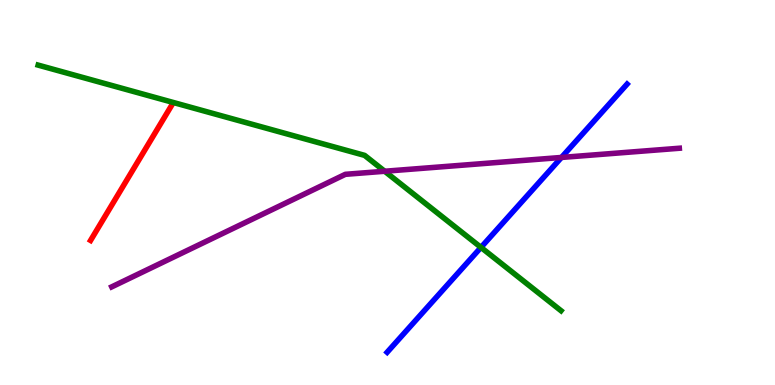[{'lines': ['blue', 'red'], 'intersections': []}, {'lines': ['green', 'red'], 'intersections': []}, {'lines': ['purple', 'red'], 'intersections': []}, {'lines': ['blue', 'green'], 'intersections': [{'x': 6.21, 'y': 3.57}]}, {'lines': ['blue', 'purple'], 'intersections': [{'x': 7.24, 'y': 5.91}]}, {'lines': ['green', 'purple'], 'intersections': [{'x': 4.96, 'y': 5.55}]}]